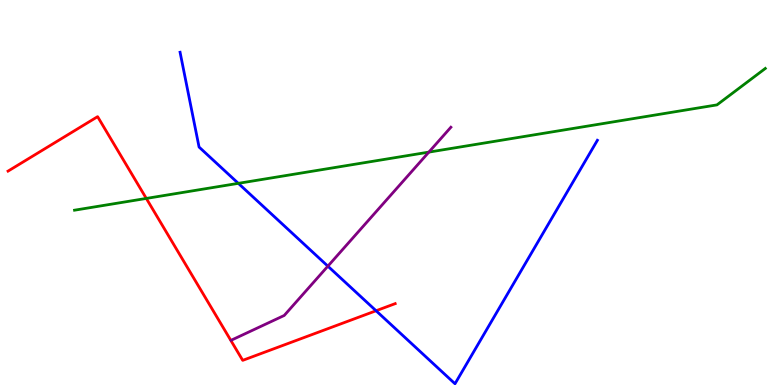[{'lines': ['blue', 'red'], 'intersections': [{'x': 4.85, 'y': 1.93}]}, {'lines': ['green', 'red'], 'intersections': [{'x': 1.89, 'y': 4.85}]}, {'lines': ['purple', 'red'], 'intersections': []}, {'lines': ['blue', 'green'], 'intersections': [{'x': 3.08, 'y': 5.24}]}, {'lines': ['blue', 'purple'], 'intersections': [{'x': 4.23, 'y': 3.09}]}, {'lines': ['green', 'purple'], 'intersections': [{'x': 5.53, 'y': 6.05}]}]